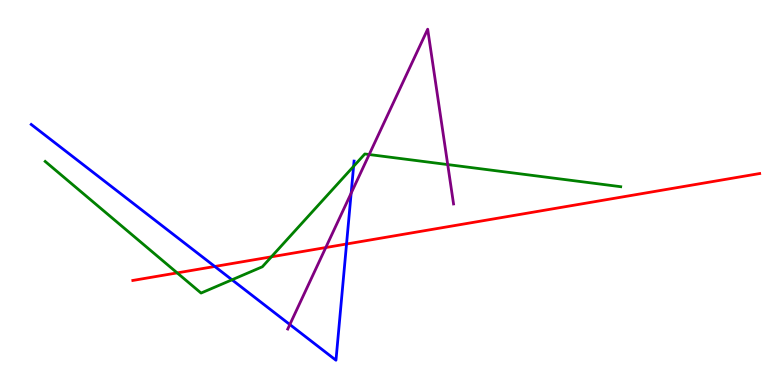[{'lines': ['blue', 'red'], 'intersections': [{'x': 2.77, 'y': 3.08}, {'x': 4.47, 'y': 3.66}]}, {'lines': ['green', 'red'], 'intersections': [{'x': 2.29, 'y': 2.91}, {'x': 3.5, 'y': 3.33}]}, {'lines': ['purple', 'red'], 'intersections': [{'x': 4.2, 'y': 3.57}]}, {'lines': ['blue', 'green'], 'intersections': [{'x': 2.99, 'y': 2.73}, {'x': 4.56, 'y': 5.68}]}, {'lines': ['blue', 'purple'], 'intersections': [{'x': 3.74, 'y': 1.57}, {'x': 4.53, 'y': 4.98}]}, {'lines': ['green', 'purple'], 'intersections': [{'x': 4.76, 'y': 5.99}, {'x': 5.78, 'y': 5.73}]}]